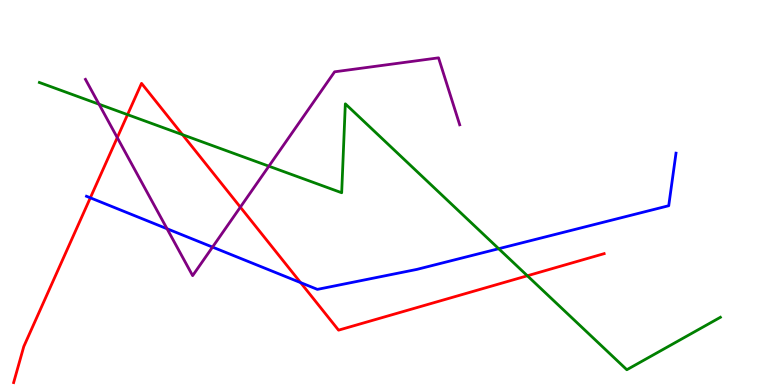[{'lines': ['blue', 'red'], 'intersections': [{'x': 1.17, 'y': 4.86}, {'x': 3.88, 'y': 2.66}]}, {'lines': ['green', 'red'], 'intersections': [{'x': 1.65, 'y': 7.02}, {'x': 2.35, 'y': 6.5}, {'x': 6.8, 'y': 2.84}]}, {'lines': ['purple', 'red'], 'intersections': [{'x': 1.51, 'y': 6.43}, {'x': 3.1, 'y': 4.62}]}, {'lines': ['blue', 'green'], 'intersections': [{'x': 6.43, 'y': 3.54}]}, {'lines': ['blue', 'purple'], 'intersections': [{'x': 2.16, 'y': 4.06}, {'x': 2.74, 'y': 3.58}]}, {'lines': ['green', 'purple'], 'intersections': [{'x': 1.28, 'y': 7.29}, {'x': 3.47, 'y': 5.68}]}]